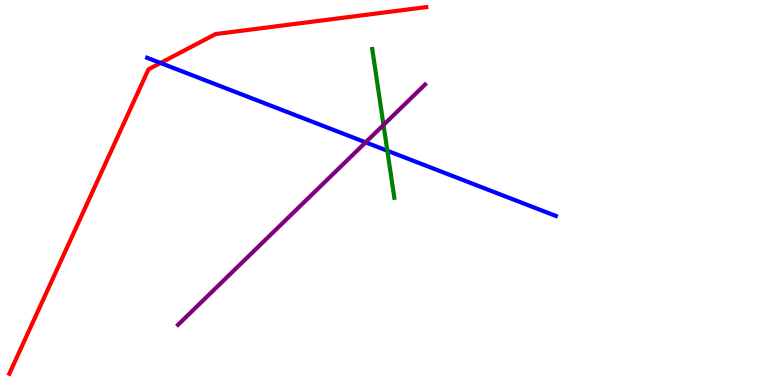[{'lines': ['blue', 'red'], 'intersections': [{'x': 2.07, 'y': 8.36}]}, {'lines': ['green', 'red'], 'intersections': []}, {'lines': ['purple', 'red'], 'intersections': []}, {'lines': ['blue', 'green'], 'intersections': [{'x': 5.0, 'y': 6.08}]}, {'lines': ['blue', 'purple'], 'intersections': [{'x': 4.72, 'y': 6.3}]}, {'lines': ['green', 'purple'], 'intersections': [{'x': 4.95, 'y': 6.75}]}]